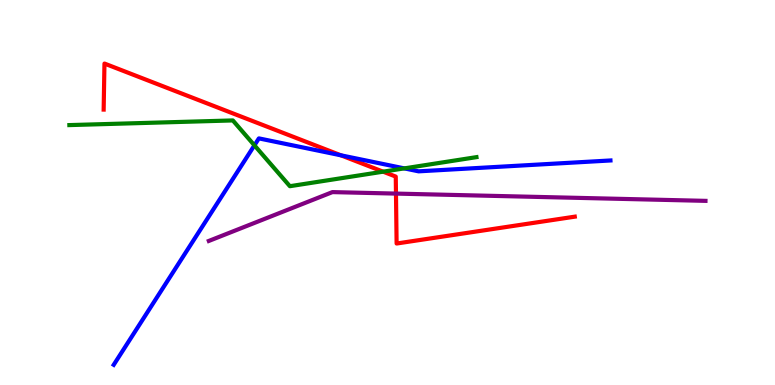[{'lines': ['blue', 'red'], 'intersections': [{'x': 4.4, 'y': 5.97}]}, {'lines': ['green', 'red'], 'intersections': [{'x': 4.94, 'y': 5.54}]}, {'lines': ['purple', 'red'], 'intersections': [{'x': 5.11, 'y': 4.97}]}, {'lines': ['blue', 'green'], 'intersections': [{'x': 3.28, 'y': 6.23}, {'x': 5.22, 'y': 5.63}]}, {'lines': ['blue', 'purple'], 'intersections': []}, {'lines': ['green', 'purple'], 'intersections': []}]